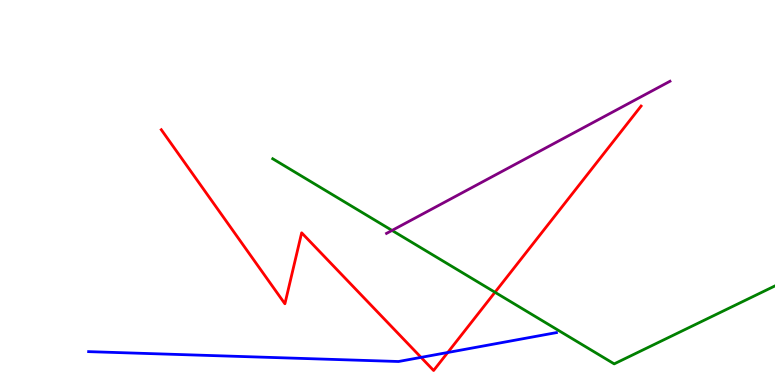[{'lines': ['blue', 'red'], 'intersections': [{'x': 5.43, 'y': 0.717}, {'x': 5.78, 'y': 0.844}]}, {'lines': ['green', 'red'], 'intersections': [{'x': 6.39, 'y': 2.41}]}, {'lines': ['purple', 'red'], 'intersections': []}, {'lines': ['blue', 'green'], 'intersections': []}, {'lines': ['blue', 'purple'], 'intersections': []}, {'lines': ['green', 'purple'], 'intersections': [{'x': 5.06, 'y': 4.01}]}]